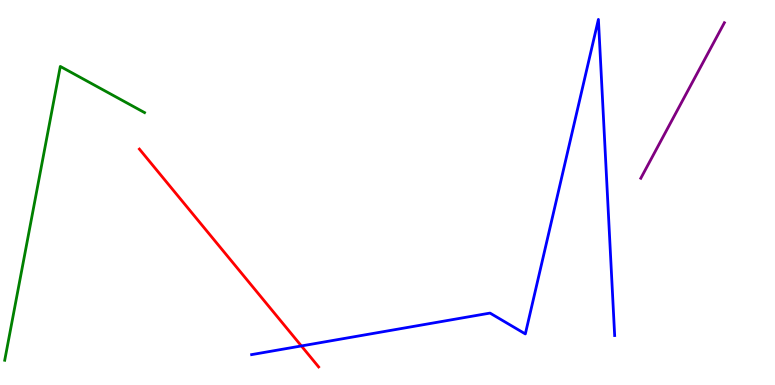[{'lines': ['blue', 'red'], 'intersections': [{'x': 3.89, 'y': 1.01}]}, {'lines': ['green', 'red'], 'intersections': []}, {'lines': ['purple', 'red'], 'intersections': []}, {'lines': ['blue', 'green'], 'intersections': []}, {'lines': ['blue', 'purple'], 'intersections': []}, {'lines': ['green', 'purple'], 'intersections': []}]